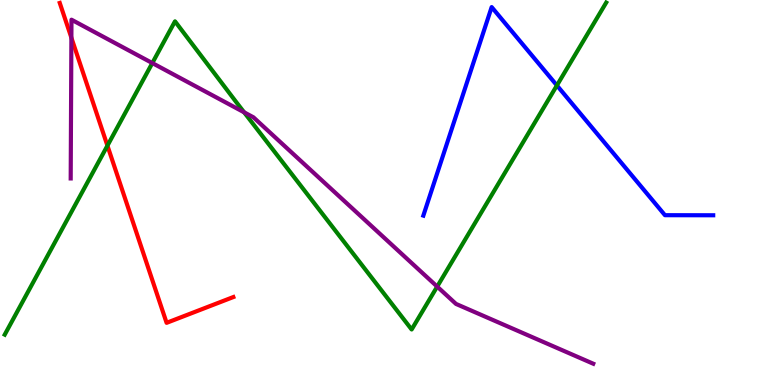[{'lines': ['blue', 'red'], 'intersections': []}, {'lines': ['green', 'red'], 'intersections': [{'x': 1.39, 'y': 6.22}]}, {'lines': ['purple', 'red'], 'intersections': [{'x': 0.921, 'y': 9.02}]}, {'lines': ['blue', 'green'], 'intersections': [{'x': 7.19, 'y': 7.78}]}, {'lines': ['blue', 'purple'], 'intersections': []}, {'lines': ['green', 'purple'], 'intersections': [{'x': 1.97, 'y': 8.36}, {'x': 3.15, 'y': 7.08}, {'x': 5.64, 'y': 2.56}]}]